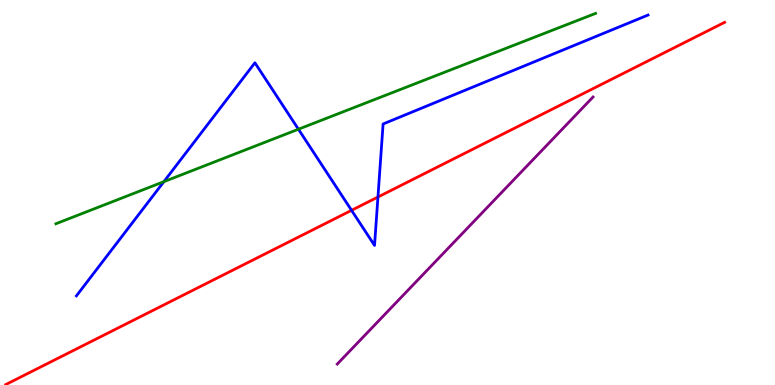[{'lines': ['blue', 'red'], 'intersections': [{'x': 4.54, 'y': 4.54}, {'x': 4.88, 'y': 4.88}]}, {'lines': ['green', 'red'], 'intersections': []}, {'lines': ['purple', 'red'], 'intersections': []}, {'lines': ['blue', 'green'], 'intersections': [{'x': 2.11, 'y': 5.28}, {'x': 3.85, 'y': 6.64}]}, {'lines': ['blue', 'purple'], 'intersections': []}, {'lines': ['green', 'purple'], 'intersections': []}]